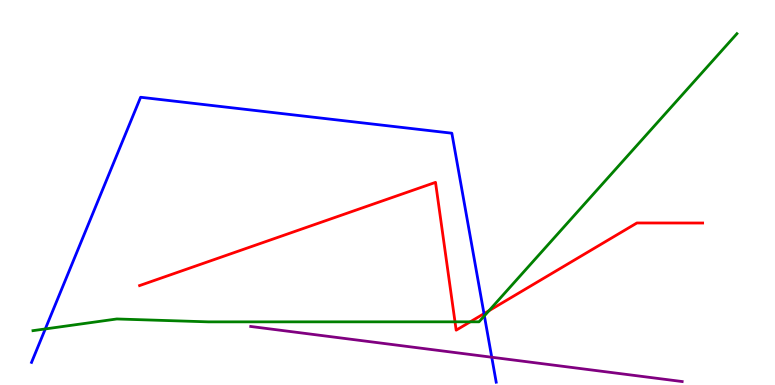[{'lines': ['blue', 'red'], 'intersections': [{'x': 6.25, 'y': 1.85}]}, {'lines': ['green', 'red'], 'intersections': [{'x': 5.87, 'y': 1.64}, {'x': 6.07, 'y': 1.64}, {'x': 6.31, 'y': 1.93}]}, {'lines': ['purple', 'red'], 'intersections': []}, {'lines': ['blue', 'green'], 'intersections': [{'x': 0.585, 'y': 1.46}, {'x': 6.25, 'y': 1.8}]}, {'lines': ['blue', 'purple'], 'intersections': [{'x': 6.35, 'y': 0.721}]}, {'lines': ['green', 'purple'], 'intersections': []}]